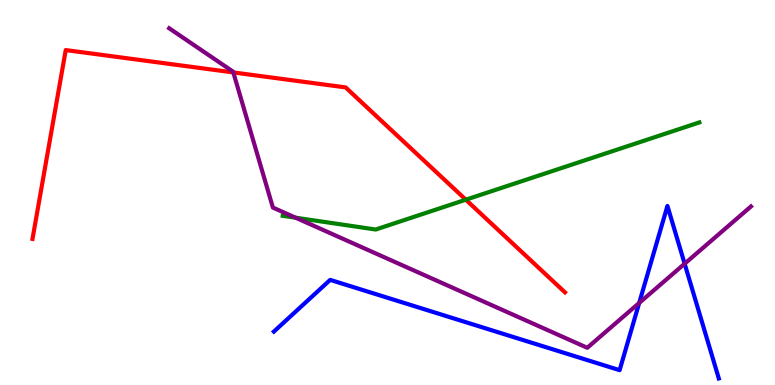[{'lines': ['blue', 'red'], 'intersections': []}, {'lines': ['green', 'red'], 'intersections': [{'x': 6.01, 'y': 4.81}]}, {'lines': ['purple', 'red'], 'intersections': [{'x': 3.01, 'y': 8.12}]}, {'lines': ['blue', 'green'], 'intersections': []}, {'lines': ['blue', 'purple'], 'intersections': [{'x': 8.25, 'y': 2.13}, {'x': 8.83, 'y': 3.15}]}, {'lines': ['green', 'purple'], 'intersections': [{'x': 3.81, 'y': 4.35}]}]